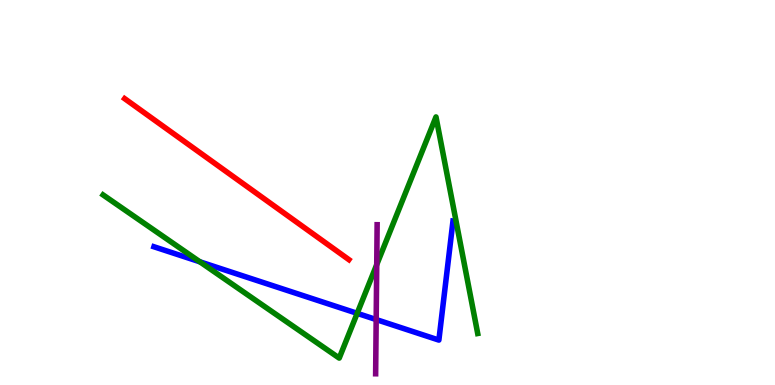[{'lines': ['blue', 'red'], 'intersections': []}, {'lines': ['green', 'red'], 'intersections': []}, {'lines': ['purple', 'red'], 'intersections': []}, {'lines': ['blue', 'green'], 'intersections': [{'x': 2.58, 'y': 3.2}, {'x': 4.61, 'y': 1.86}]}, {'lines': ['blue', 'purple'], 'intersections': [{'x': 4.85, 'y': 1.7}]}, {'lines': ['green', 'purple'], 'intersections': [{'x': 4.86, 'y': 3.13}]}]